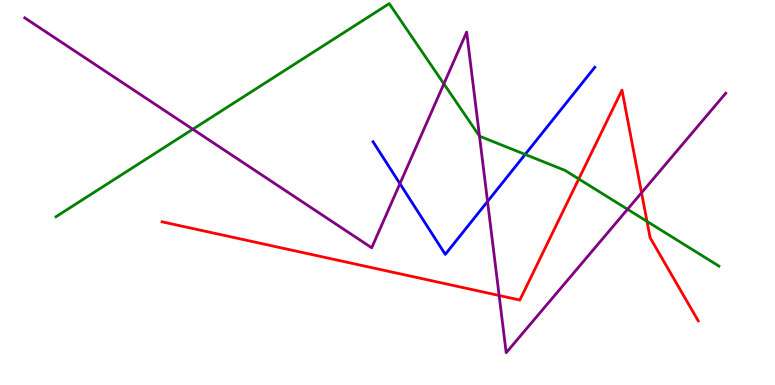[{'lines': ['blue', 'red'], 'intersections': []}, {'lines': ['green', 'red'], 'intersections': [{'x': 7.47, 'y': 5.35}, {'x': 8.35, 'y': 4.25}]}, {'lines': ['purple', 'red'], 'intersections': [{'x': 6.44, 'y': 2.33}, {'x': 8.28, 'y': 4.99}]}, {'lines': ['blue', 'green'], 'intersections': [{'x': 6.78, 'y': 5.99}]}, {'lines': ['blue', 'purple'], 'intersections': [{'x': 5.16, 'y': 5.23}, {'x': 6.29, 'y': 4.77}]}, {'lines': ['green', 'purple'], 'intersections': [{'x': 2.49, 'y': 6.64}, {'x': 5.73, 'y': 7.82}, {'x': 6.19, 'y': 6.46}, {'x': 8.1, 'y': 4.56}]}]